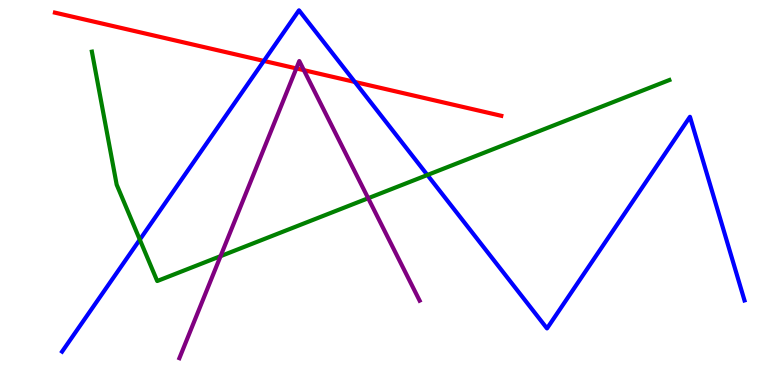[{'lines': ['blue', 'red'], 'intersections': [{'x': 3.4, 'y': 8.42}, {'x': 4.58, 'y': 7.87}]}, {'lines': ['green', 'red'], 'intersections': []}, {'lines': ['purple', 'red'], 'intersections': [{'x': 3.82, 'y': 8.22}, {'x': 3.92, 'y': 8.18}]}, {'lines': ['blue', 'green'], 'intersections': [{'x': 1.8, 'y': 3.78}, {'x': 5.51, 'y': 5.45}]}, {'lines': ['blue', 'purple'], 'intersections': []}, {'lines': ['green', 'purple'], 'intersections': [{'x': 2.85, 'y': 3.35}, {'x': 4.75, 'y': 4.85}]}]